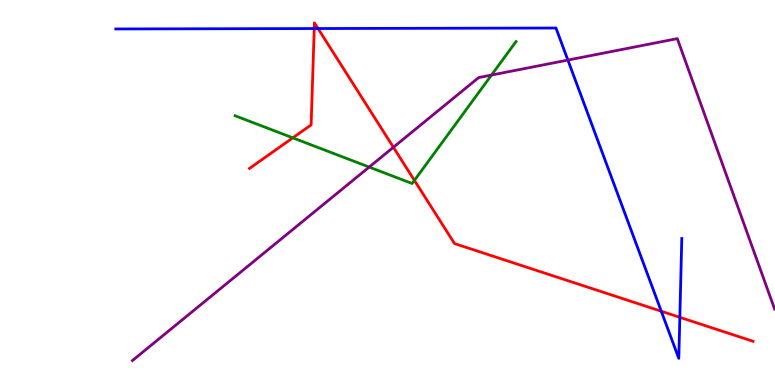[{'lines': ['blue', 'red'], 'intersections': [{'x': 4.05, 'y': 9.26}, {'x': 4.1, 'y': 9.26}, {'x': 8.53, 'y': 1.92}, {'x': 8.77, 'y': 1.76}]}, {'lines': ['green', 'red'], 'intersections': [{'x': 3.78, 'y': 6.42}, {'x': 5.35, 'y': 5.31}]}, {'lines': ['purple', 'red'], 'intersections': [{'x': 5.08, 'y': 6.17}]}, {'lines': ['blue', 'green'], 'intersections': []}, {'lines': ['blue', 'purple'], 'intersections': [{'x': 7.33, 'y': 8.44}]}, {'lines': ['green', 'purple'], 'intersections': [{'x': 4.76, 'y': 5.66}, {'x': 6.34, 'y': 8.05}]}]